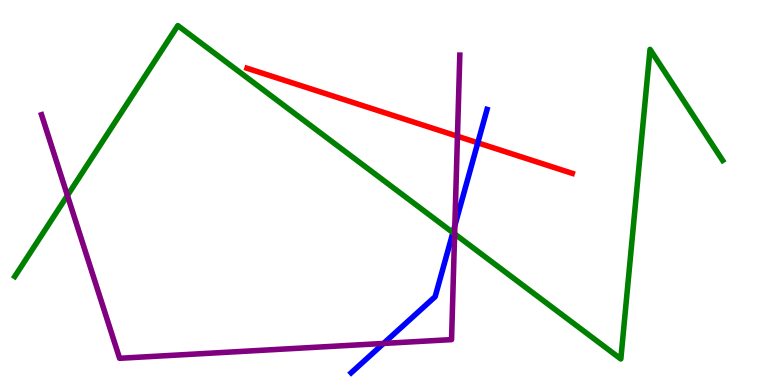[{'lines': ['blue', 'red'], 'intersections': [{'x': 6.17, 'y': 6.29}]}, {'lines': ['green', 'red'], 'intersections': []}, {'lines': ['purple', 'red'], 'intersections': [{'x': 5.9, 'y': 6.46}]}, {'lines': ['blue', 'green'], 'intersections': [{'x': 5.84, 'y': 3.96}]}, {'lines': ['blue', 'purple'], 'intersections': [{'x': 4.95, 'y': 1.08}, {'x': 5.87, 'y': 4.14}]}, {'lines': ['green', 'purple'], 'intersections': [{'x': 0.87, 'y': 4.92}, {'x': 5.87, 'y': 3.93}]}]